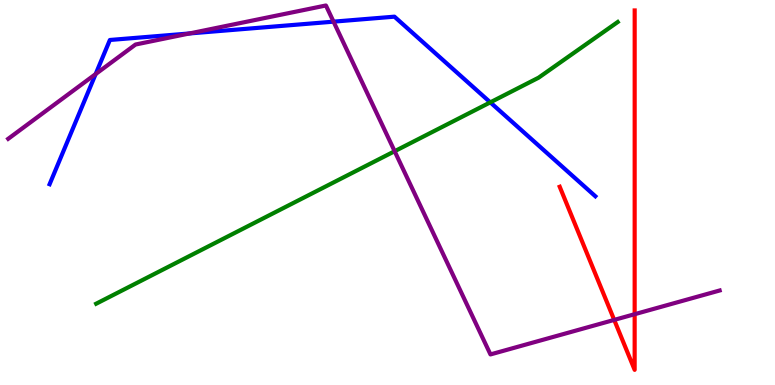[{'lines': ['blue', 'red'], 'intersections': []}, {'lines': ['green', 'red'], 'intersections': []}, {'lines': ['purple', 'red'], 'intersections': [{'x': 7.93, 'y': 1.69}, {'x': 8.19, 'y': 1.84}]}, {'lines': ['blue', 'green'], 'intersections': [{'x': 6.33, 'y': 7.34}]}, {'lines': ['blue', 'purple'], 'intersections': [{'x': 1.23, 'y': 8.08}, {'x': 2.44, 'y': 9.13}, {'x': 4.3, 'y': 9.44}]}, {'lines': ['green', 'purple'], 'intersections': [{'x': 5.09, 'y': 6.07}]}]